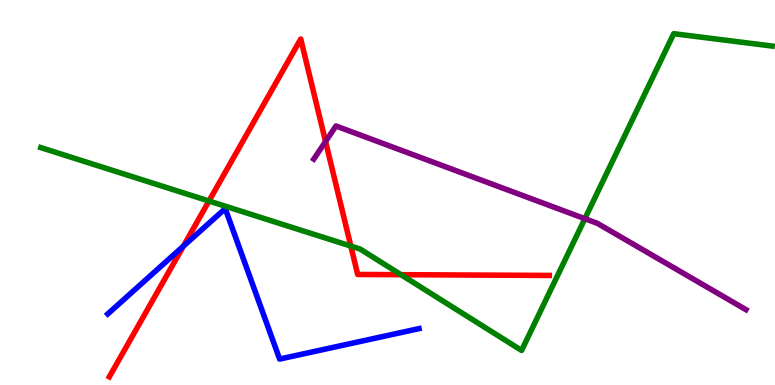[{'lines': ['blue', 'red'], 'intersections': [{'x': 2.37, 'y': 3.61}]}, {'lines': ['green', 'red'], 'intersections': [{'x': 2.7, 'y': 4.78}, {'x': 4.53, 'y': 3.61}, {'x': 5.17, 'y': 2.87}]}, {'lines': ['purple', 'red'], 'intersections': [{'x': 4.2, 'y': 6.32}]}, {'lines': ['blue', 'green'], 'intersections': []}, {'lines': ['blue', 'purple'], 'intersections': []}, {'lines': ['green', 'purple'], 'intersections': [{'x': 7.55, 'y': 4.32}]}]